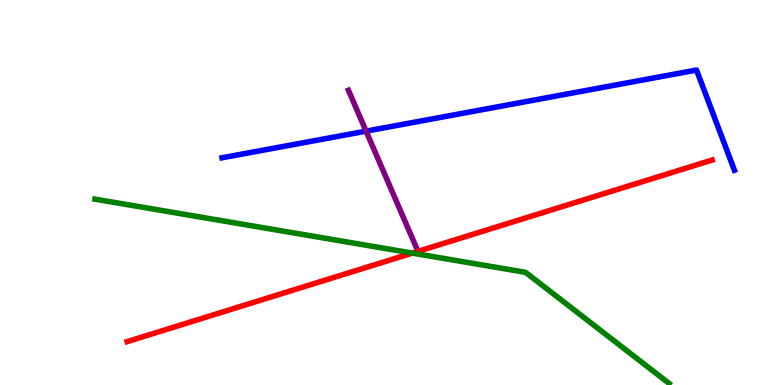[{'lines': ['blue', 'red'], 'intersections': []}, {'lines': ['green', 'red'], 'intersections': [{'x': 5.32, 'y': 3.43}]}, {'lines': ['purple', 'red'], 'intersections': []}, {'lines': ['blue', 'green'], 'intersections': []}, {'lines': ['blue', 'purple'], 'intersections': [{'x': 4.72, 'y': 6.59}]}, {'lines': ['green', 'purple'], 'intersections': []}]